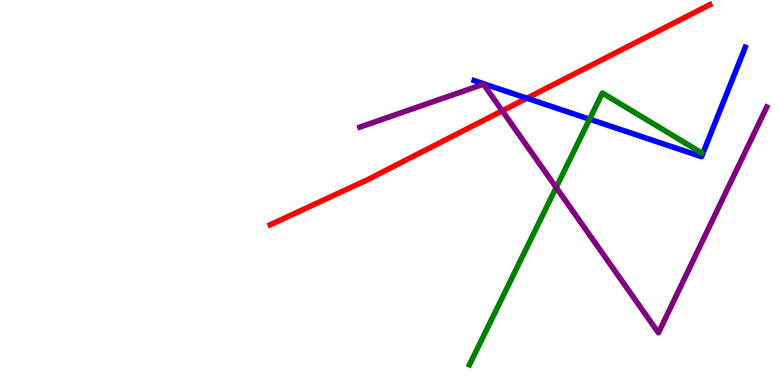[{'lines': ['blue', 'red'], 'intersections': [{'x': 6.8, 'y': 7.45}]}, {'lines': ['green', 'red'], 'intersections': []}, {'lines': ['purple', 'red'], 'intersections': [{'x': 6.48, 'y': 7.12}]}, {'lines': ['blue', 'green'], 'intersections': [{'x': 7.61, 'y': 6.9}]}, {'lines': ['blue', 'purple'], 'intersections': []}, {'lines': ['green', 'purple'], 'intersections': [{'x': 7.18, 'y': 5.13}]}]